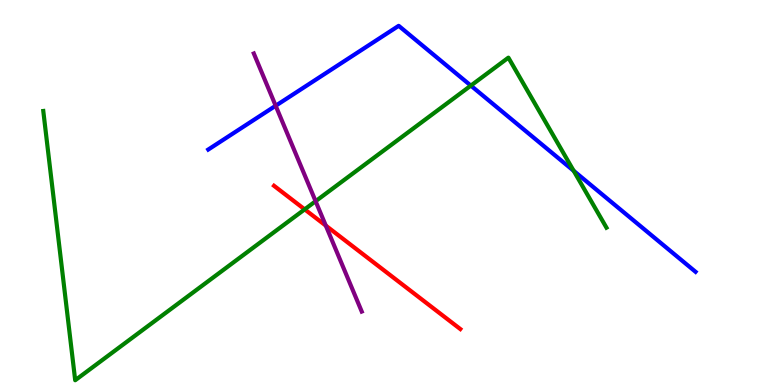[{'lines': ['blue', 'red'], 'intersections': []}, {'lines': ['green', 'red'], 'intersections': [{'x': 3.93, 'y': 4.56}]}, {'lines': ['purple', 'red'], 'intersections': [{'x': 4.2, 'y': 4.14}]}, {'lines': ['blue', 'green'], 'intersections': [{'x': 6.08, 'y': 7.78}, {'x': 7.4, 'y': 5.56}]}, {'lines': ['blue', 'purple'], 'intersections': [{'x': 3.56, 'y': 7.25}]}, {'lines': ['green', 'purple'], 'intersections': [{'x': 4.07, 'y': 4.77}]}]